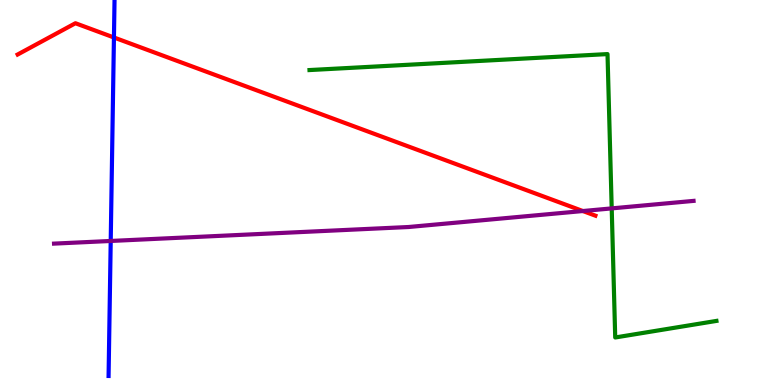[{'lines': ['blue', 'red'], 'intersections': [{'x': 1.47, 'y': 9.03}]}, {'lines': ['green', 'red'], 'intersections': []}, {'lines': ['purple', 'red'], 'intersections': [{'x': 7.52, 'y': 4.52}]}, {'lines': ['blue', 'green'], 'intersections': []}, {'lines': ['blue', 'purple'], 'intersections': [{'x': 1.43, 'y': 3.74}]}, {'lines': ['green', 'purple'], 'intersections': [{'x': 7.89, 'y': 4.59}]}]